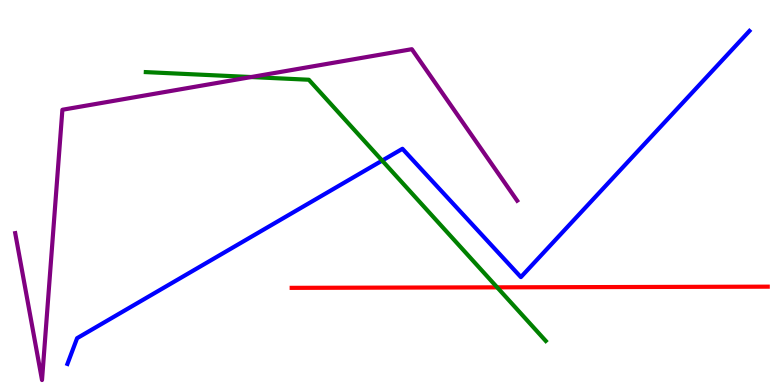[{'lines': ['blue', 'red'], 'intersections': []}, {'lines': ['green', 'red'], 'intersections': [{'x': 6.41, 'y': 2.54}]}, {'lines': ['purple', 'red'], 'intersections': []}, {'lines': ['blue', 'green'], 'intersections': [{'x': 4.93, 'y': 5.83}]}, {'lines': ['blue', 'purple'], 'intersections': []}, {'lines': ['green', 'purple'], 'intersections': [{'x': 3.24, 'y': 8.0}]}]